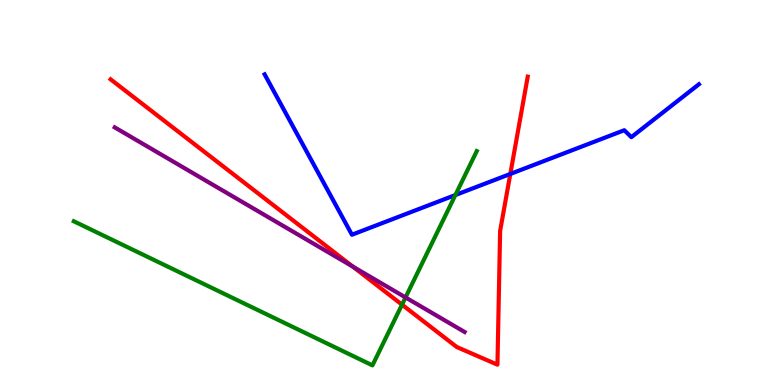[{'lines': ['blue', 'red'], 'intersections': [{'x': 6.58, 'y': 5.48}]}, {'lines': ['green', 'red'], 'intersections': [{'x': 5.19, 'y': 2.09}]}, {'lines': ['purple', 'red'], 'intersections': [{'x': 4.55, 'y': 3.08}]}, {'lines': ['blue', 'green'], 'intersections': [{'x': 5.88, 'y': 4.93}]}, {'lines': ['blue', 'purple'], 'intersections': []}, {'lines': ['green', 'purple'], 'intersections': [{'x': 5.23, 'y': 2.27}]}]